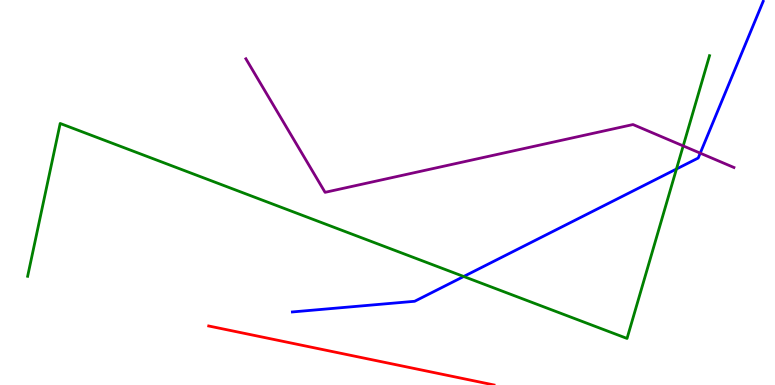[{'lines': ['blue', 'red'], 'intersections': []}, {'lines': ['green', 'red'], 'intersections': []}, {'lines': ['purple', 'red'], 'intersections': []}, {'lines': ['blue', 'green'], 'intersections': [{'x': 5.98, 'y': 2.82}, {'x': 8.73, 'y': 5.61}]}, {'lines': ['blue', 'purple'], 'intersections': [{'x': 9.04, 'y': 6.02}]}, {'lines': ['green', 'purple'], 'intersections': [{'x': 8.82, 'y': 6.21}]}]